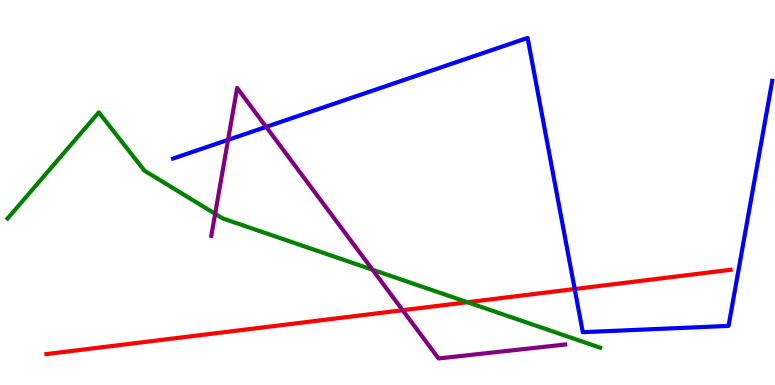[{'lines': ['blue', 'red'], 'intersections': [{'x': 7.42, 'y': 2.49}]}, {'lines': ['green', 'red'], 'intersections': [{'x': 6.03, 'y': 2.15}]}, {'lines': ['purple', 'red'], 'intersections': [{'x': 5.2, 'y': 1.94}]}, {'lines': ['blue', 'green'], 'intersections': []}, {'lines': ['blue', 'purple'], 'intersections': [{'x': 2.94, 'y': 6.37}, {'x': 3.43, 'y': 6.7}]}, {'lines': ['green', 'purple'], 'intersections': [{'x': 2.78, 'y': 4.45}, {'x': 4.81, 'y': 2.99}]}]